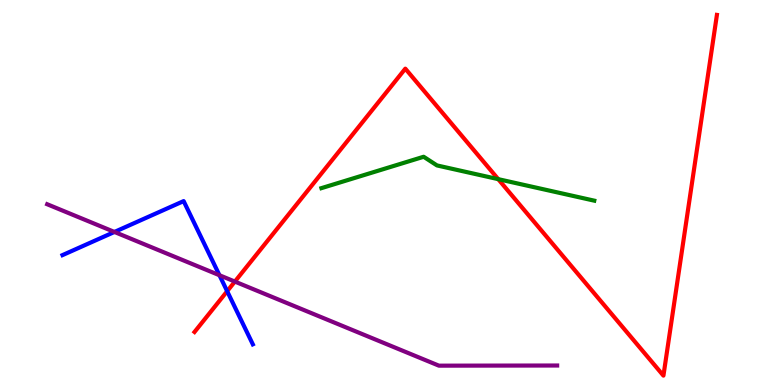[{'lines': ['blue', 'red'], 'intersections': [{'x': 2.93, 'y': 2.44}]}, {'lines': ['green', 'red'], 'intersections': [{'x': 6.43, 'y': 5.35}]}, {'lines': ['purple', 'red'], 'intersections': [{'x': 3.03, 'y': 2.69}]}, {'lines': ['blue', 'green'], 'intersections': []}, {'lines': ['blue', 'purple'], 'intersections': [{'x': 1.48, 'y': 3.98}, {'x': 2.83, 'y': 2.85}]}, {'lines': ['green', 'purple'], 'intersections': []}]